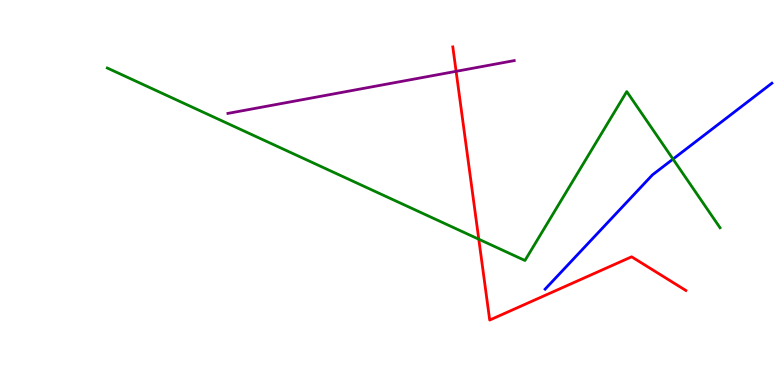[{'lines': ['blue', 'red'], 'intersections': []}, {'lines': ['green', 'red'], 'intersections': [{'x': 6.18, 'y': 3.79}]}, {'lines': ['purple', 'red'], 'intersections': [{'x': 5.89, 'y': 8.15}]}, {'lines': ['blue', 'green'], 'intersections': [{'x': 8.68, 'y': 5.87}]}, {'lines': ['blue', 'purple'], 'intersections': []}, {'lines': ['green', 'purple'], 'intersections': []}]